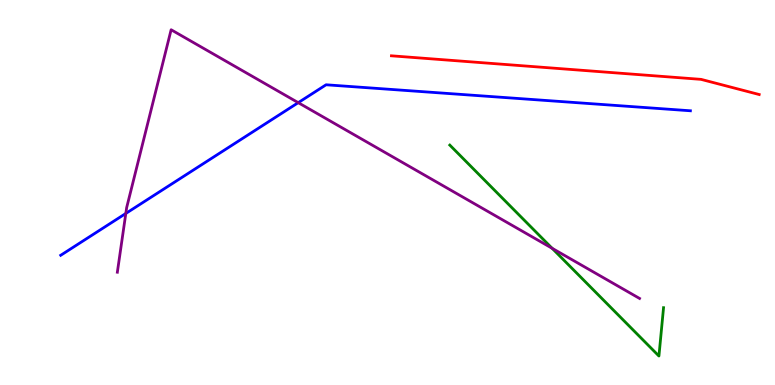[{'lines': ['blue', 'red'], 'intersections': []}, {'lines': ['green', 'red'], 'intersections': []}, {'lines': ['purple', 'red'], 'intersections': []}, {'lines': ['blue', 'green'], 'intersections': []}, {'lines': ['blue', 'purple'], 'intersections': [{'x': 1.62, 'y': 4.46}, {'x': 3.85, 'y': 7.33}]}, {'lines': ['green', 'purple'], 'intersections': [{'x': 7.12, 'y': 3.55}]}]